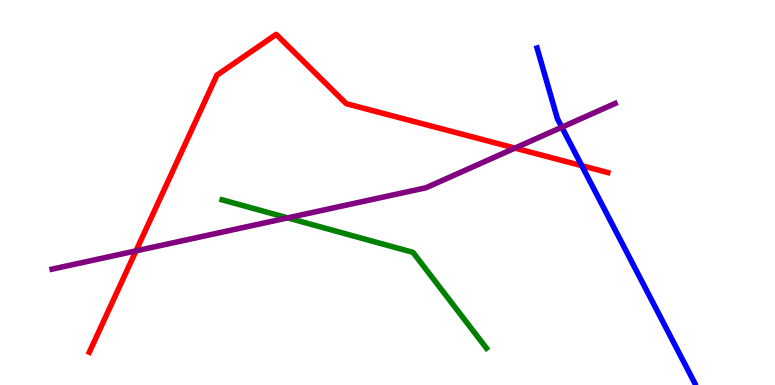[{'lines': ['blue', 'red'], 'intersections': [{'x': 7.51, 'y': 5.7}]}, {'lines': ['green', 'red'], 'intersections': []}, {'lines': ['purple', 'red'], 'intersections': [{'x': 1.75, 'y': 3.48}, {'x': 6.64, 'y': 6.15}]}, {'lines': ['blue', 'green'], 'intersections': []}, {'lines': ['blue', 'purple'], 'intersections': [{'x': 7.25, 'y': 6.7}]}, {'lines': ['green', 'purple'], 'intersections': [{'x': 3.71, 'y': 4.34}]}]